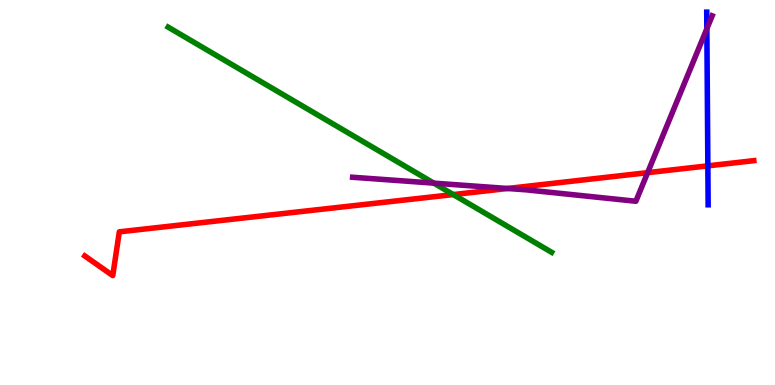[{'lines': ['blue', 'red'], 'intersections': [{'x': 9.13, 'y': 5.69}]}, {'lines': ['green', 'red'], 'intersections': [{'x': 5.85, 'y': 4.95}]}, {'lines': ['purple', 'red'], 'intersections': [{'x': 6.55, 'y': 5.1}, {'x': 8.36, 'y': 5.52}]}, {'lines': ['blue', 'green'], 'intersections': []}, {'lines': ['blue', 'purple'], 'intersections': [{'x': 9.12, 'y': 9.25}]}, {'lines': ['green', 'purple'], 'intersections': [{'x': 5.6, 'y': 5.24}]}]